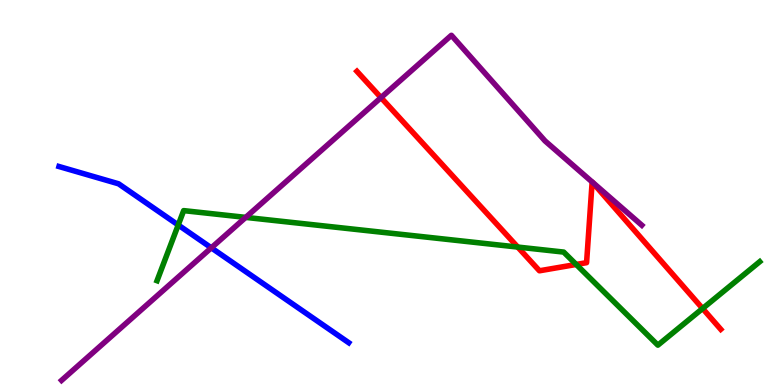[{'lines': ['blue', 'red'], 'intersections': []}, {'lines': ['green', 'red'], 'intersections': [{'x': 6.68, 'y': 3.58}, {'x': 7.43, 'y': 3.13}, {'x': 9.07, 'y': 1.99}]}, {'lines': ['purple', 'red'], 'intersections': [{'x': 4.92, 'y': 7.46}]}, {'lines': ['blue', 'green'], 'intersections': [{'x': 2.3, 'y': 4.16}]}, {'lines': ['blue', 'purple'], 'intersections': [{'x': 2.73, 'y': 3.56}]}, {'lines': ['green', 'purple'], 'intersections': [{'x': 3.17, 'y': 4.35}]}]